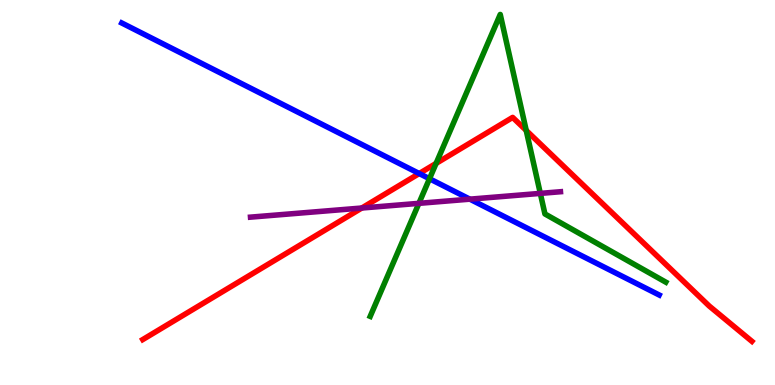[{'lines': ['blue', 'red'], 'intersections': [{'x': 5.41, 'y': 5.49}]}, {'lines': ['green', 'red'], 'intersections': [{'x': 5.63, 'y': 5.76}, {'x': 6.79, 'y': 6.61}]}, {'lines': ['purple', 'red'], 'intersections': [{'x': 4.67, 'y': 4.6}]}, {'lines': ['blue', 'green'], 'intersections': [{'x': 5.54, 'y': 5.36}]}, {'lines': ['blue', 'purple'], 'intersections': [{'x': 6.06, 'y': 4.83}]}, {'lines': ['green', 'purple'], 'intersections': [{'x': 5.41, 'y': 4.72}, {'x': 6.97, 'y': 4.98}]}]